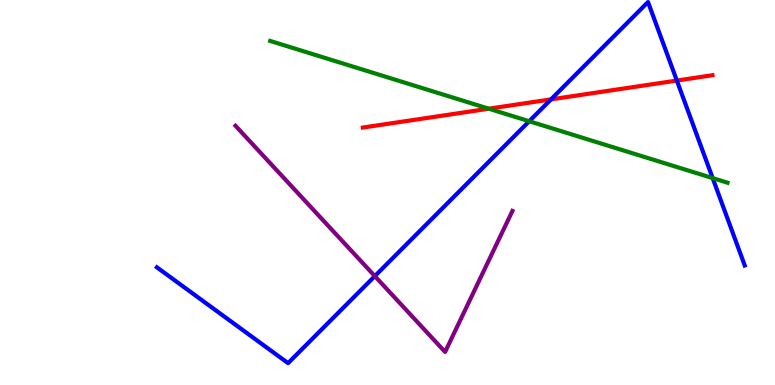[{'lines': ['blue', 'red'], 'intersections': [{'x': 7.11, 'y': 7.42}, {'x': 8.73, 'y': 7.91}]}, {'lines': ['green', 'red'], 'intersections': [{'x': 6.31, 'y': 7.18}]}, {'lines': ['purple', 'red'], 'intersections': []}, {'lines': ['blue', 'green'], 'intersections': [{'x': 6.83, 'y': 6.85}, {'x': 9.2, 'y': 5.37}]}, {'lines': ['blue', 'purple'], 'intersections': [{'x': 4.84, 'y': 2.83}]}, {'lines': ['green', 'purple'], 'intersections': []}]